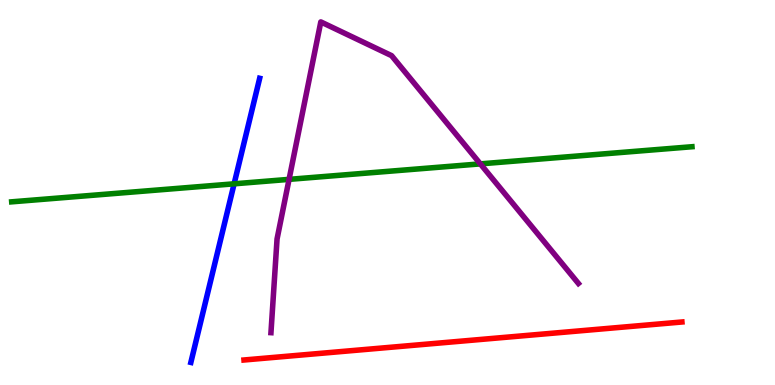[{'lines': ['blue', 'red'], 'intersections': []}, {'lines': ['green', 'red'], 'intersections': []}, {'lines': ['purple', 'red'], 'intersections': []}, {'lines': ['blue', 'green'], 'intersections': [{'x': 3.02, 'y': 5.23}]}, {'lines': ['blue', 'purple'], 'intersections': []}, {'lines': ['green', 'purple'], 'intersections': [{'x': 3.73, 'y': 5.34}, {'x': 6.2, 'y': 5.74}]}]